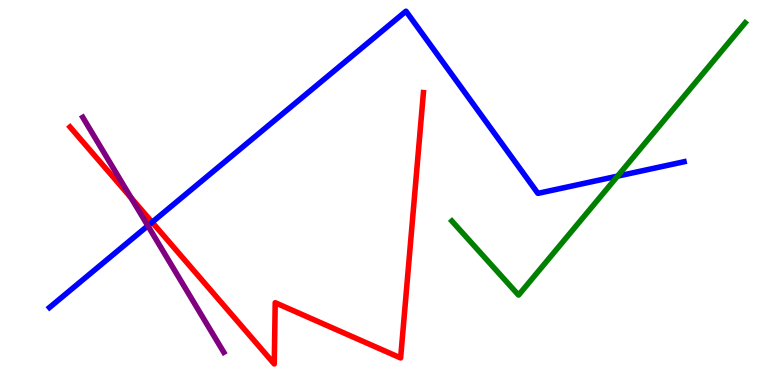[{'lines': ['blue', 'red'], 'intersections': [{'x': 1.96, 'y': 4.23}]}, {'lines': ['green', 'red'], 'intersections': []}, {'lines': ['purple', 'red'], 'intersections': [{'x': 1.69, 'y': 4.86}]}, {'lines': ['blue', 'green'], 'intersections': [{'x': 7.97, 'y': 5.42}]}, {'lines': ['blue', 'purple'], 'intersections': [{'x': 1.91, 'y': 4.14}]}, {'lines': ['green', 'purple'], 'intersections': []}]